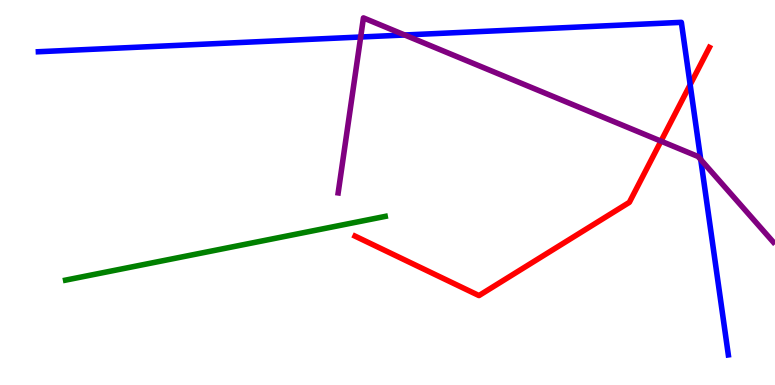[{'lines': ['blue', 'red'], 'intersections': [{'x': 8.91, 'y': 7.8}]}, {'lines': ['green', 'red'], 'intersections': []}, {'lines': ['purple', 'red'], 'intersections': [{'x': 8.53, 'y': 6.33}]}, {'lines': ['blue', 'green'], 'intersections': []}, {'lines': ['blue', 'purple'], 'intersections': [{'x': 4.65, 'y': 9.04}, {'x': 5.22, 'y': 9.09}, {'x': 9.04, 'y': 5.85}]}, {'lines': ['green', 'purple'], 'intersections': []}]